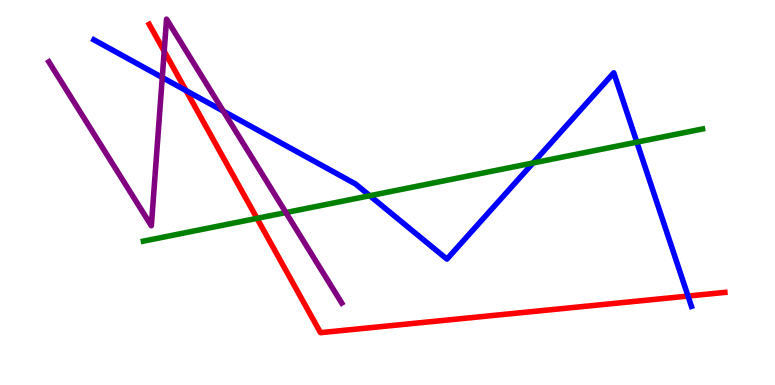[{'lines': ['blue', 'red'], 'intersections': [{'x': 2.4, 'y': 7.65}, {'x': 8.88, 'y': 2.31}]}, {'lines': ['green', 'red'], 'intersections': [{'x': 3.32, 'y': 4.33}]}, {'lines': ['purple', 'red'], 'intersections': [{'x': 2.12, 'y': 8.67}]}, {'lines': ['blue', 'green'], 'intersections': [{'x': 4.77, 'y': 4.92}, {'x': 6.88, 'y': 5.77}, {'x': 8.22, 'y': 6.31}]}, {'lines': ['blue', 'purple'], 'intersections': [{'x': 2.09, 'y': 7.99}, {'x': 2.88, 'y': 7.11}]}, {'lines': ['green', 'purple'], 'intersections': [{'x': 3.69, 'y': 4.48}]}]